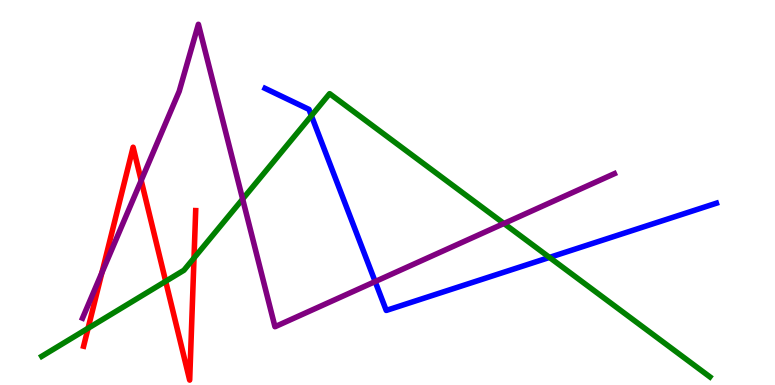[{'lines': ['blue', 'red'], 'intersections': []}, {'lines': ['green', 'red'], 'intersections': [{'x': 1.14, 'y': 1.47}, {'x': 2.14, 'y': 2.69}, {'x': 2.5, 'y': 3.3}]}, {'lines': ['purple', 'red'], 'intersections': [{'x': 1.31, 'y': 2.92}, {'x': 1.82, 'y': 5.31}]}, {'lines': ['blue', 'green'], 'intersections': [{'x': 4.02, 'y': 6.99}, {'x': 7.09, 'y': 3.31}]}, {'lines': ['blue', 'purple'], 'intersections': [{'x': 4.84, 'y': 2.69}]}, {'lines': ['green', 'purple'], 'intersections': [{'x': 3.13, 'y': 4.83}, {'x': 6.5, 'y': 4.19}]}]